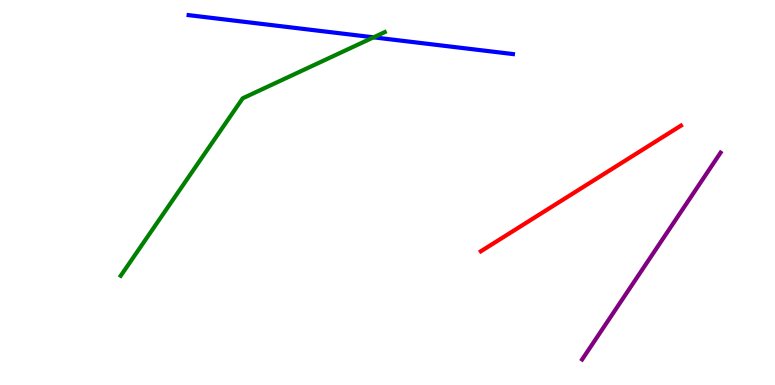[{'lines': ['blue', 'red'], 'intersections': []}, {'lines': ['green', 'red'], 'intersections': []}, {'lines': ['purple', 'red'], 'intersections': []}, {'lines': ['blue', 'green'], 'intersections': [{'x': 4.82, 'y': 9.03}]}, {'lines': ['blue', 'purple'], 'intersections': []}, {'lines': ['green', 'purple'], 'intersections': []}]